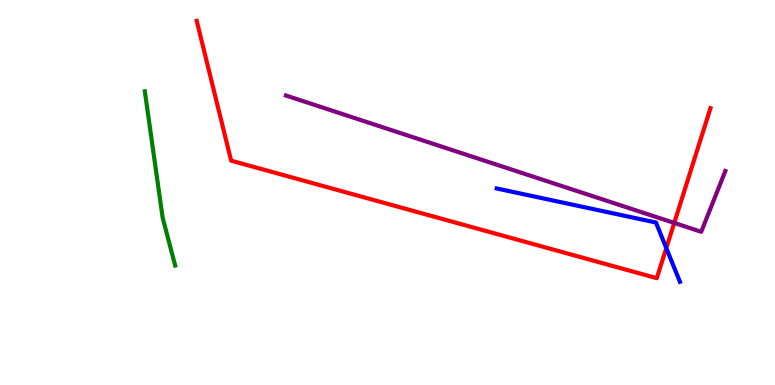[{'lines': ['blue', 'red'], 'intersections': [{'x': 8.6, 'y': 3.56}]}, {'lines': ['green', 'red'], 'intersections': []}, {'lines': ['purple', 'red'], 'intersections': [{'x': 8.7, 'y': 4.21}]}, {'lines': ['blue', 'green'], 'intersections': []}, {'lines': ['blue', 'purple'], 'intersections': []}, {'lines': ['green', 'purple'], 'intersections': []}]